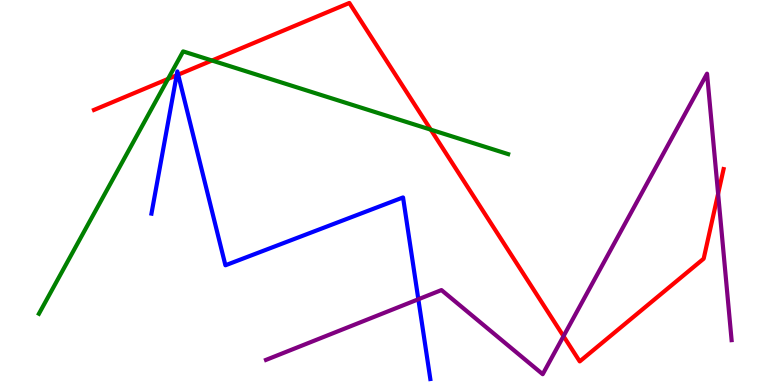[{'lines': ['blue', 'red'], 'intersections': [{'x': 2.28, 'y': 8.04}, {'x': 2.3, 'y': 8.06}]}, {'lines': ['green', 'red'], 'intersections': [{'x': 2.17, 'y': 7.95}, {'x': 2.74, 'y': 8.43}, {'x': 5.56, 'y': 6.63}]}, {'lines': ['purple', 'red'], 'intersections': [{'x': 7.27, 'y': 1.27}, {'x': 9.27, 'y': 4.97}]}, {'lines': ['blue', 'green'], 'intersections': []}, {'lines': ['blue', 'purple'], 'intersections': [{'x': 5.4, 'y': 2.23}]}, {'lines': ['green', 'purple'], 'intersections': []}]